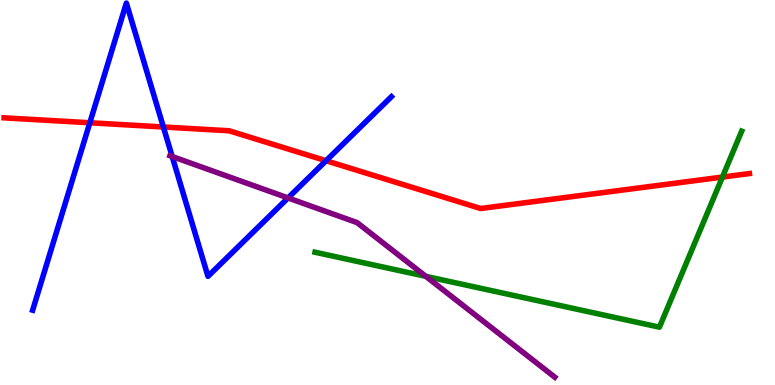[{'lines': ['blue', 'red'], 'intersections': [{'x': 1.16, 'y': 6.81}, {'x': 2.11, 'y': 6.7}, {'x': 4.21, 'y': 5.83}]}, {'lines': ['green', 'red'], 'intersections': [{'x': 9.32, 'y': 5.4}]}, {'lines': ['purple', 'red'], 'intersections': []}, {'lines': ['blue', 'green'], 'intersections': []}, {'lines': ['blue', 'purple'], 'intersections': [{'x': 2.22, 'y': 5.93}, {'x': 3.72, 'y': 4.86}]}, {'lines': ['green', 'purple'], 'intersections': [{'x': 5.49, 'y': 2.82}]}]